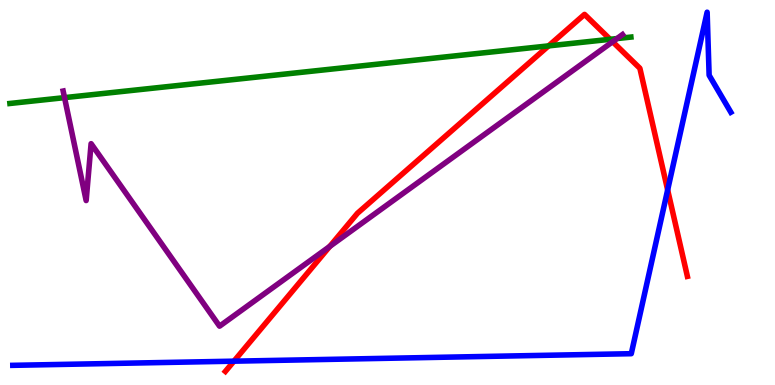[{'lines': ['blue', 'red'], 'intersections': [{'x': 3.02, 'y': 0.619}, {'x': 8.61, 'y': 5.07}]}, {'lines': ['green', 'red'], 'intersections': [{'x': 7.08, 'y': 8.81}, {'x': 7.87, 'y': 8.98}]}, {'lines': ['purple', 'red'], 'intersections': [{'x': 4.26, 'y': 3.6}, {'x': 7.9, 'y': 8.92}]}, {'lines': ['blue', 'green'], 'intersections': []}, {'lines': ['blue', 'purple'], 'intersections': []}, {'lines': ['green', 'purple'], 'intersections': [{'x': 0.833, 'y': 7.46}, {'x': 7.96, 'y': 9.0}]}]